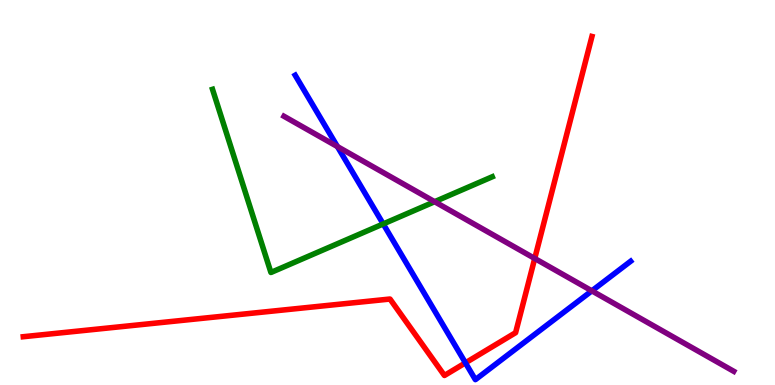[{'lines': ['blue', 'red'], 'intersections': [{'x': 6.01, 'y': 0.575}]}, {'lines': ['green', 'red'], 'intersections': []}, {'lines': ['purple', 'red'], 'intersections': [{'x': 6.9, 'y': 3.29}]}, {'lines': ['blue', 'green'], 'intersections': [{'x': 4.94, 'y': 4.18}]}, {'lines': ['blue', 'purple'], 'intersections': [{'x': 4.35, 'y': 6.19}, {'x': 7.64, 'y': 2.45}]}, {'lines': ['green', 'purple'], 'intersections': [{'x': 5.61, 'y': 4.76}]}]